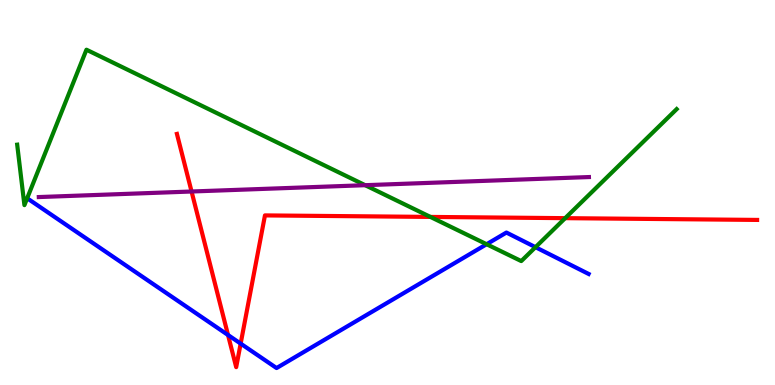[{'lines': ['blue', 'red'], 'intersections': [{'x': 2.94, 'y': 1.3}, {'x': 3.11, 'y': 1.08}]}, {'lines': ['green', 'red'], 'intersections': [{'x': 5.55, 'y': 4.37}, {'x': 7.29, 'y': 4.33}]}, {'lines': ['purple', 'red'], 'intersections': [{'x': 2.47, 'y': 5.03}]}, {'lines': ['blue', 'green'], 'intersections': [{'x': 6.28, 'y': 3.66}, {'x': 6.91, 'y': 3.58}]}, {'lines': ['blue', 'purple'], 'intersections': []}, {'lines': ['green', 'purple'], 'intersections': [{'x': 4.71, 'y': 5.19}]}]